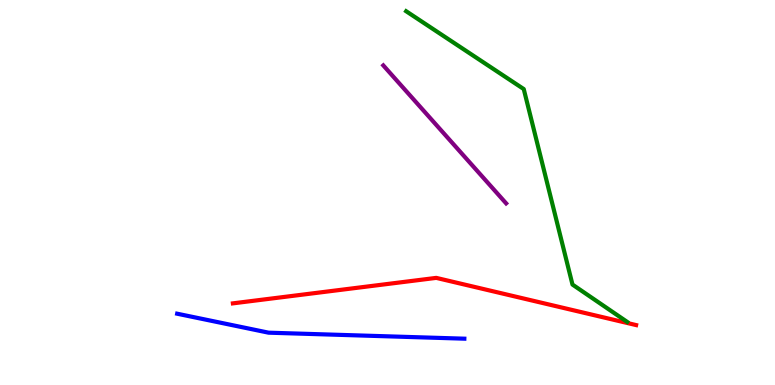[{'lines': ['blue', 'red'], 'intersections': []}, {'lines': ['green', 'red'], 'intersections': []}, {'lines': ['purple', 'red'], 'intersections': []}, {'lines': ['blue', 'green'], 'intersections': []}, {'lines': ['blue', 'purple'], 'intersections': []}, {'lines': ['green', 'purple'], 'intersections': []}]